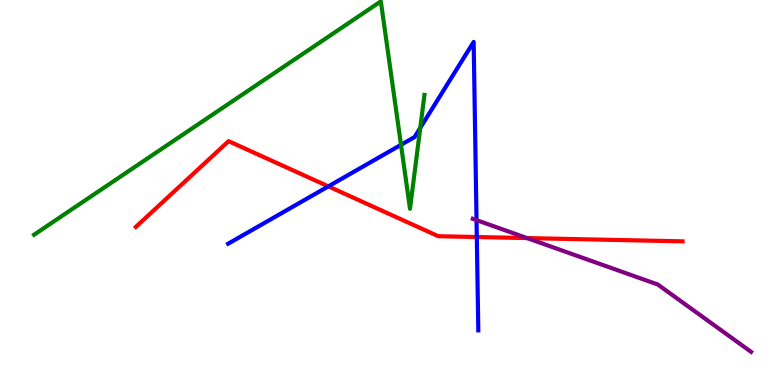[{'lines': ['blue', 'red'], 'intersections': [{'x': 4.24, 'y': 5.16}, {'x': 6.15, 'y': 3.84}]}, {'lines': ['green', 'red'], 'intersections': []}, {'lines': ['purple', 'red'], 'intersections': [{'x': 6.8, 'y': 3.82}]}, {'lines': ['blue', 'green'], 'intersections': [{'x': 5.17, 'y': 6.24}, {'x': 5.42, 'y': 6.68}]}, {'lines': ['blue', 'purple'], 'intersections': [{'x': 6.15, 'y': 4.28}]}, {'lines': ['green', 'purple'], 'intersections': []}]